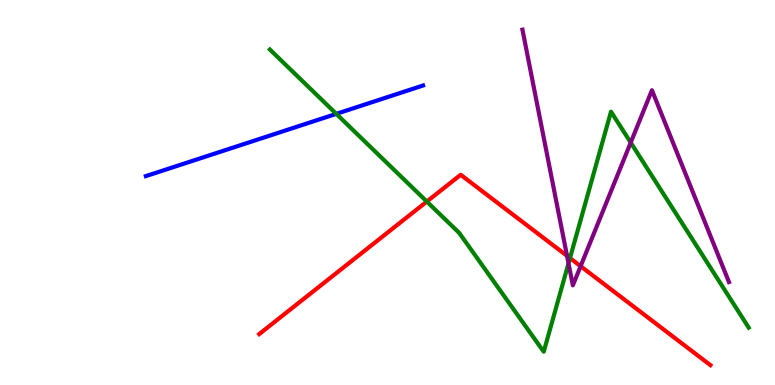[{'lines': ['blue', 'red'], 'intersections': []}, {'lines': ['green', 'red'], 'intersections': [{'x': 5.51, 'y': 4.76}, {'x': 7.35, 'y': 3.3}]}, {'lines': ['purple', 'red'], 'intersections': [{'x': 7.32, 'y': 3.35}, {'x': 7.49, 'y': 3.09}]}, {'lines': ['blue', 'green'], 'intersections': [{'x': 4.34, 'y': 7.04}]}, {'lines': ['blue', 'purple'], 'intersections': []}, {'lines': ['green', 'purple'], 'intersections': [{'x': 7.34, 'y': 3.16}, {'x': 8.14, 'y': 6.3}]}]